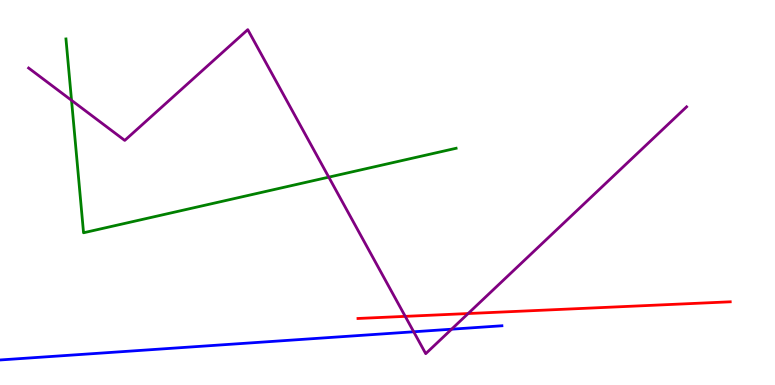[{'lines': ['blue', 'red'], 'intersections': []}, {'lines': ['green', 'red'], 'intersections': []}, {'lines': ['purple', 'red'], 'intersections': [{'x': 5.23, 'y': 1.78}, {'x': 6.04, 'y': 1.86}]}, {'lines': ['blue', 'green'], 'intersections': []}, {'lines': ['blue', 'purple'], 'intersections': [{'x': 5.34, 'y': 1.38}, {'x': 5.83, 'y': 1.45}]}, {'lines': ['green', 'purple'], 'intersections': [{'x': 0.923, 'y': 7.39}, {'x': 4.24, 'y': 5.4}]}]